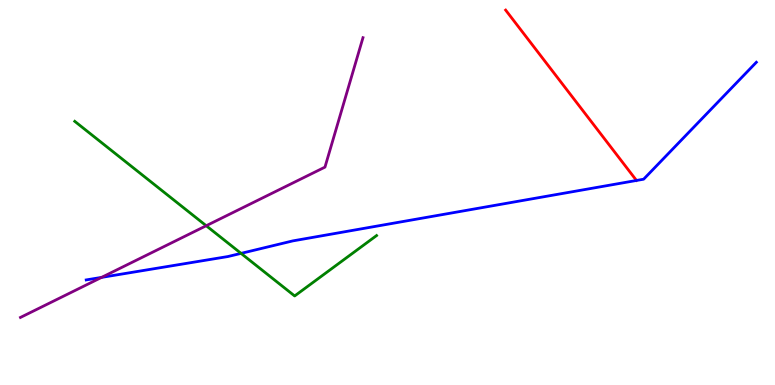[{'lines': ['blue', 'red'], 'intersections': []}, {'lines': ['green', 'red'], 'intersections': []}, {'lines': ['purple', 'red'], 'intersections': []}, {'lines': ['blue', 'green'], 'intersections': [{'x': 3.11, 'y': 3.42}]}, {'lines': ['blue', 'purple'], 'intersections': [{'x': 1.31, 'y': 2.8}]}, {'lines': ['green', 'purple'], 'intersections': [{'x': 2.66, 'y': 4.14}]}]